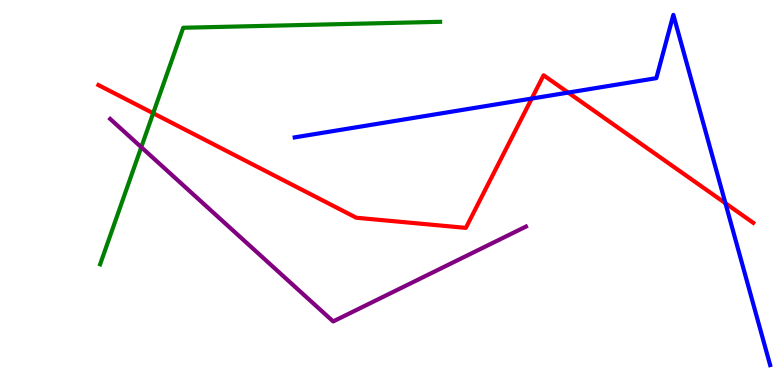[{'lines': ['blue', 'red'], 'intersections': [{'x': 6.86, 'y': 7.44}, {'x': 7.33, 'y': 7.6}, {'x': 9.36, 'y': 4.72}]}, {'lines': ['green', 'red'], 'intersections': [{'x': 1.98, 'y': 7.06}]}, {'lines': ['purple', 'red'], 'intersections': []}, {'lines': ['blue', 'green'], 'intersections': []}, {'lines': ['blue', 'purple'], 'intersections': []}, {'lines': ['green', 'purple'], 'intersections': [{'x': 1.82, 'y': 6.18}]}]